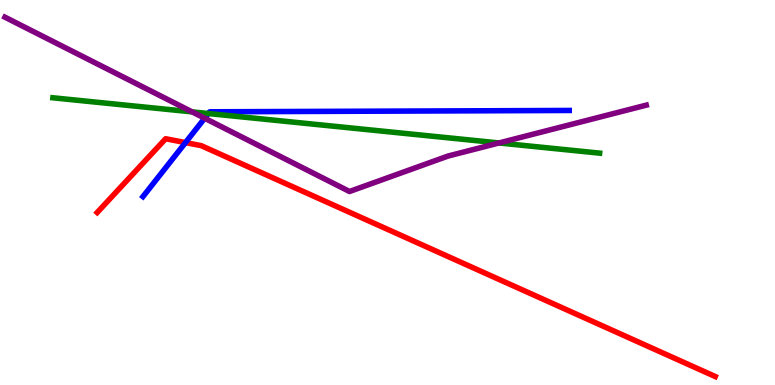[{'lines': ['blue', 'red'], 'intersections': [{'x': 2.39, 'y': 6.3}]}, {'lines': ['green', 'red'], 'intersections': []}, {'lines': ['purple', 'red'], 'intersections': []}, {'lines': ['blue', 'green'], 'intersections': [{'x': 2.69, 'y': 7.05}]}, {'lines': ['blue', 'purple'], 'intersections': [{'x': 2.64, 'y': 6.93}]}, {'lines': ['green', 'purple'], 'intersections': [{'x': 2.48, 'y': 7.09}, {'x': 6.44, 'y': 6.29}]}]